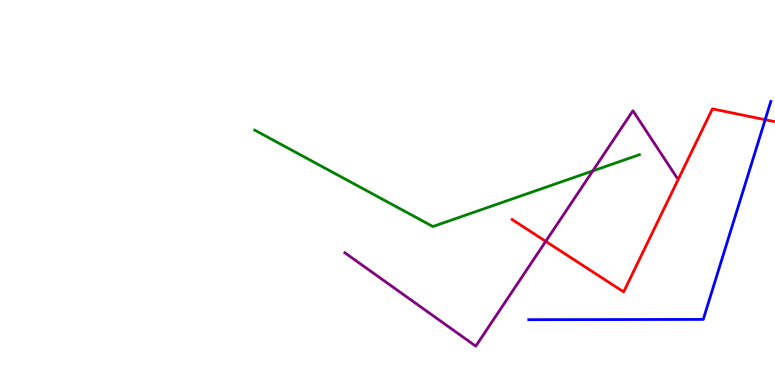[{'lines': ['blue', 'red'], 'intersections': [{'x': 9.87, 'y': 6.89}]}, {'lines': ['green', 'red'], 'intersections': []}, {'lines': ['purple', 'red'], 'intersections': [{'x': 7.04, 'y': 3.73}]}, {'lines': ['blue', 'green'], 'intersections': []}, {'lines': ['blue', 'purple'], 'intersections': []}, {'lines': ['green', 'purple'], 'intersections': [{'x': 7.65, 'y': 5.56}]}]